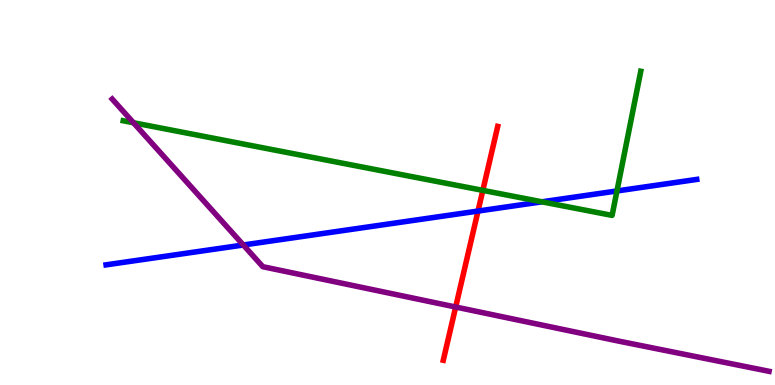[{'lines': ['blue', 'red'], 'intersections': [{'x': 6.17, 'y': 4.52}]}, {'lines': ['green', 'red'], 'intersections': [{'x': 6.23, 'y': 5.06}]}, {'lines': ['purple', 'red'], 'intersections': [{'x': 5.88, 'y': 2.03}]}, {'lines': ['blue', 'green'], 'intersections': [{'x': 6.99, 'y': 4.76}, {'x': 7.96, 'y': 5.04}]}, {'lines': ['blue', 'purple'], 'intersections': [{'x': 3.14, 'y': 3.64}]}, {'lines': ['green', 'purple'], 'intersections': [{'x': 1.72, 'y': 6.81}]}]